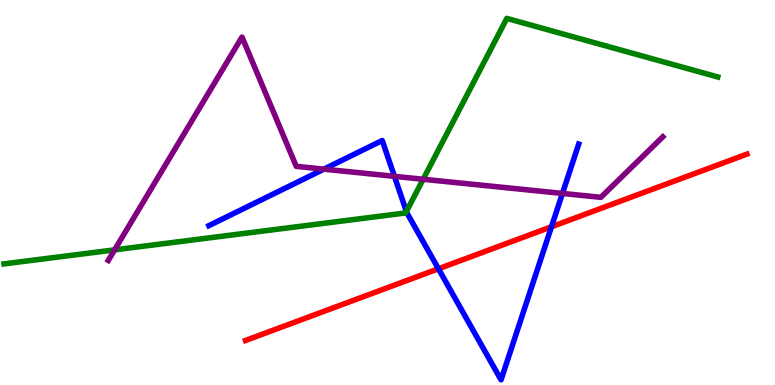[{'lines': ['blue', 'red'], 'intersections': [{'x': 5.66, 'y': 3.02}, {'x': 7.12, 'y': 4.11}]}, {'lines': ['green', 'red'], 'intersections': []}, {'lines': ['purple', 'red'], 'intersections': []}, {'lines': ['blue', 'green'], 'intersections': [{'x': 5.24, 'y': 4.51}]}, {'lines': ['blue', 'purple'], 'intersections': [{'x': 4.18, 'y': 5.61}, {'x': 5.09, 'y': 5.42}, {'x': 7.26, 'y': 4.98}]}, {'lines': ['green', 'purple'], 'intersections': [{'x': 1.48, 'y': 3.51}, {'x': 5.46, 'y': 5.34}]}]